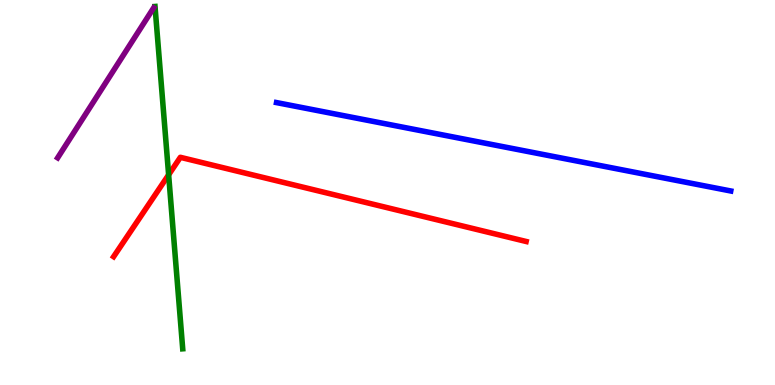[{'lines': ['blue', 'red'], 'intersections': []}, {'lines': ['green', 'red'], 'intersections': [{'x': 2.18, 'y': 5.46}]}, {'lines': ['purple', 'red'], 'intersections': []}, {'lines': ['blue', 'green'], 'intersections': []}, {'lines': ['blue', 'purple'], 'intersections': []}, {'lines': ['green', 'purple'], 'intersections': []}]